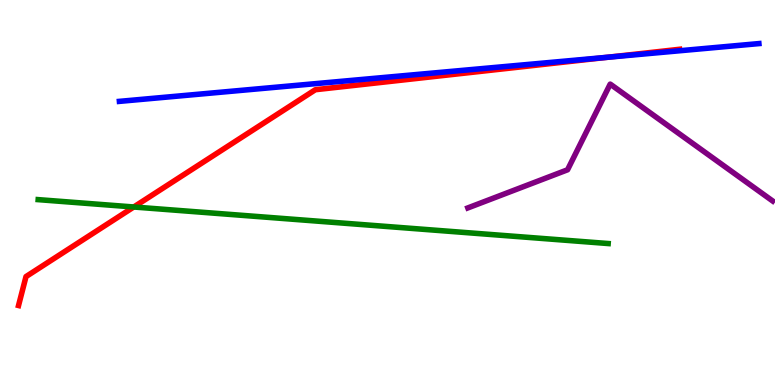[{'lines': ['blue', 'red'], 'intersections': [{'x': 7.84, 'y': 8.51}]}, {'lines': ['green', 'red'], 'intersections': [{'x': 1.73, 'y': 4.62}]}, {'lines': ['purple', 'red'], 'intersections': []}, {'lines': ['blue', 'green'], 'intersections': []}, {'lines': ['blue', 'purple'], 'intersections': []}, {'lines': ['green', 'purple'], 'intersections': []}]